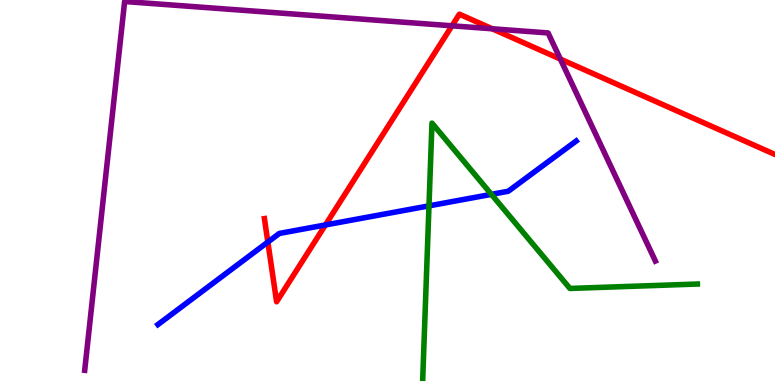[{'lines': ['blue', 'red'], 'intersections': [{'x': 3.46, 'y': 3.71}, {'x': 4.2, 'y': 4.16}]}, {'lines': ['green', 'red'], 'intersections': []}, {'lines': ['purple', 'red'], 'intersections': [{'x': 5.83, 'y': 9.33}, {'x': 6.35, 'y': 9.25}, {'x': 7.23, 'y': 8.47}]}, {'lines': ['blue', 'green'], 'intersections': [{'x': 5.54, 'y': 4.65}, {'x': 6.34, 'y': 4.95}]}, {'lines': ['blue', 'purple'], 'intersections': []}, {'lines': ['green', 'purple'], 'intersections': []}]